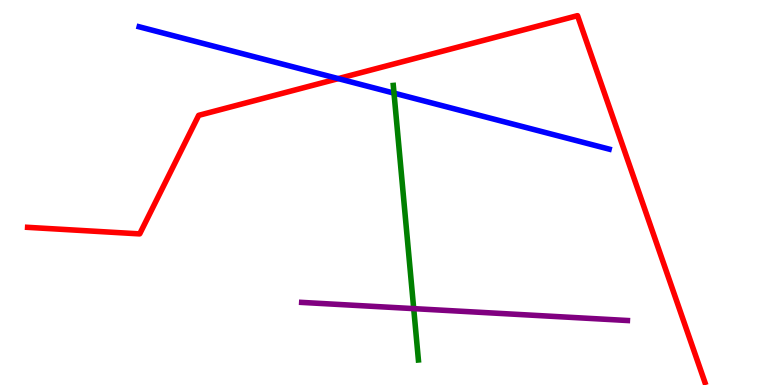[{'lines': ['blue', 'red'], 'intersections': [{'x': 4.36, 'y': 7.96}]}, {'lines': ['green', 'red'], 'intersections': []}, {'lines': ['purple', 'red'], 'intersections': []}, {'lines': ['blue', 'green'], 'intersections': [{'x': 5.08, 'y': 7.58}]}, {'lines': ['blue', 'purple'], 'intersections': []}, {'lines': ['green', 'purple'], 'intersections': [{'x': 5.34, 'y': 1.98}]}]